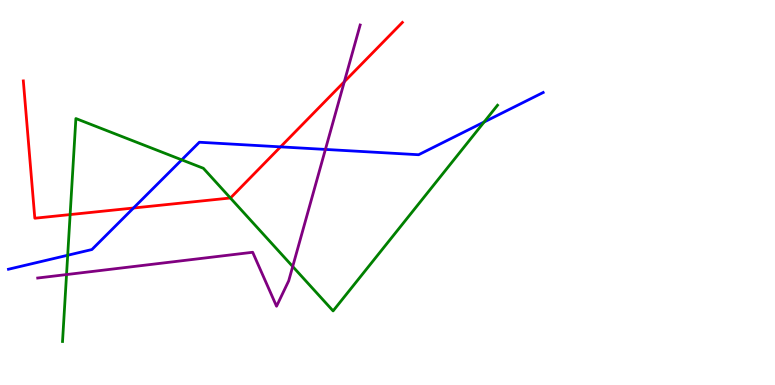[{'lines': ['blue', 'red'], 'intersections': [{'x': 1.72, 'y': 4.6}, {'x': 3.62, 'y': 6.19}]}, {'lines': ['green', 'red'], 'intersections': [{'x': 0.905, 'y': 4.43}, {'x': 2.97, 'y': 4.86}]}, {'lines': ['purple', 'red'], 'intersections': [{'x': 4.44, 'y': 7.88}]}, {'lines': ['blue', 'green'], 'intersections': [{'x': 0.873, 'y': 3.37}, {'x': 2.34, 'y': 5.85}, {'x': 6.25, 'y': 6.83}]}, {'lines': ['blue', 'purple'], 'intersections': [{'x': 4.2, 'y': 6.12}]}, {'lines': ['green', 'purple'], 'intersections': [{'x': 0.859, 'y': 2.87}, {'x': 3.78, 'y': 3.08}]}]